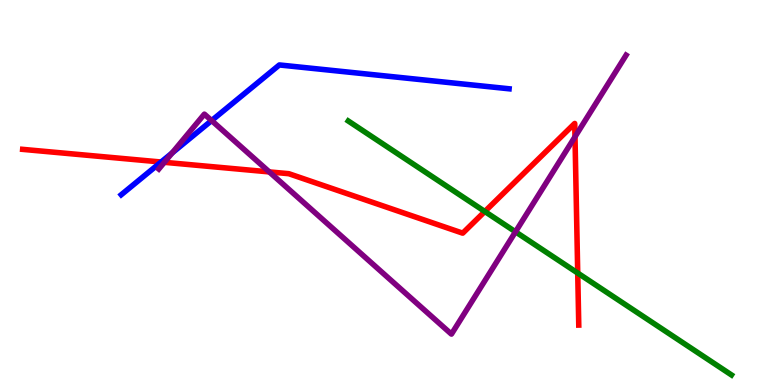[{'lines': ['blue', 'red'], 'intersections': [{'x': 2.08, 'y': 5.79}]}, {'lines': ['green', 'red'], 'intersections': [{'x': 6.26, 'y': 4.51}, {'x': 7.45, 'y': 2.91}]}, {'lines': ['purple', 'red'], 'intersections': [{'x': 2.12, 'y': 5.78}, {'x': 3.47, 'y': 5.53}, {'x': 7.42, 'y': 6.45}]}, {'lines': ['blue', 'green'], 'intersections': []}, {'lines': ['blue', 'purple'], 'intersections': [{'x': 2.22, 'y': 6.03}, {'x': 2.73, 'y': 6.87}]}, {'lines': ['green', 'purple'], 'intersections': [{'x': 6.65, 'y': 3.98}]}]